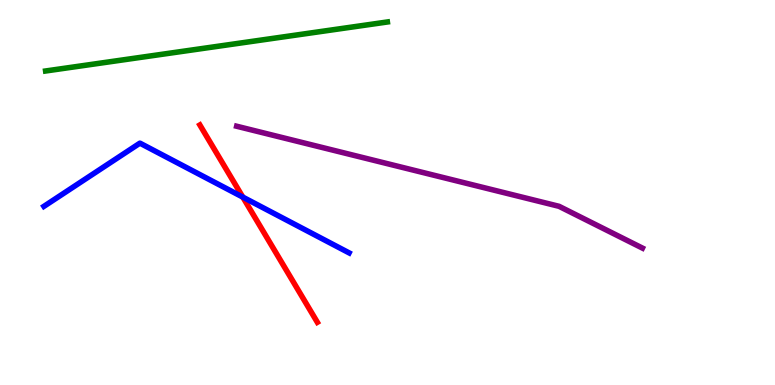[{'lines': ['blue', 'red'], 'intersections': [{'x': 3.13, 'y': 4.88}]}, {'lines': ['green', 'red'], 'intersections': []}, {'lines': ['purple', 'red'], 'intersections': []}, {'lines': ['blue', 'green'], 'intersections': []}, {'lines': ['blue', 'purple'], 'intersections': []}, {'lines': ['green', 'purple'], 'intersections': []}]